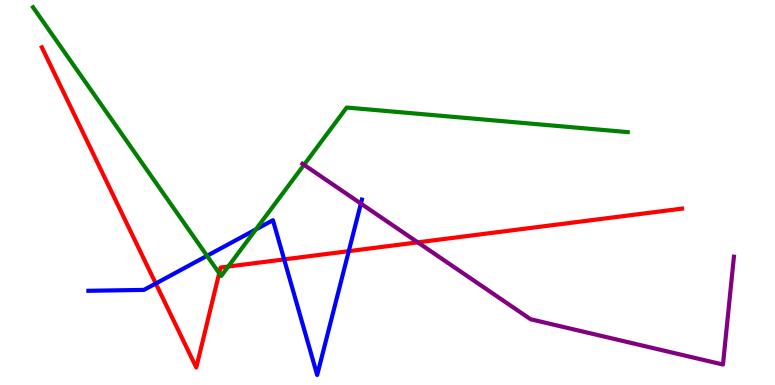[{'lines': ['blue', 'red'], 'intersections': [{'x': 2.01, 'y': 2.64}, {'x': 3.67, 'y': 3.26}, {'x': 4.5, 'y': 3.48}]}, {'lines': ['green', 'red'], 'intersections': [{'x': 2.83, 'y': 2.9}, {'x': 2.94, 'y': 3.08}]}, {'lines': ['purple', 'red'], 'intersections': [{'x': 5.39, 'y': 3.71}]}, {'lines': ['blue', 'green'], 'intersections': [{'x': 2.67, 'y': 3.36}, {'x': 3.3, 'y': 4.04}]}, {'lines': ['blue', 'purple'], 'intersections': [{'x': 4.66, 'y': 4.71}]}, {'lines': ['green', 'purple'], 'intersections': [{'x': 3.92, 'y': 5.72}]}]